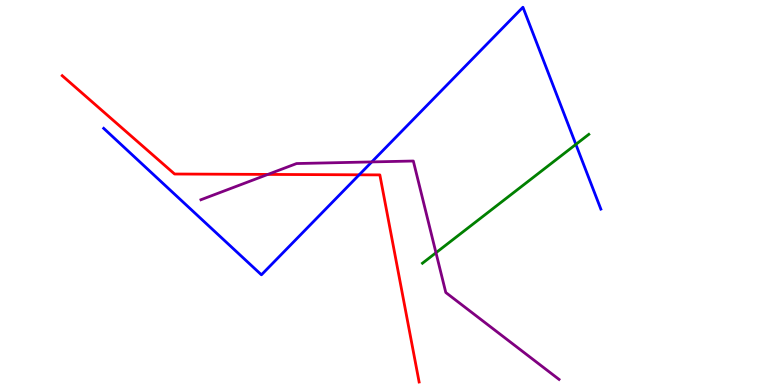[{'lines': ['blue', 'red'], 'intersections': [{'x': 4.63, 'y': 5.46}]}, {'lines': ['green', 'red'], 'intersections': []}, {'lines': ['purple', 'red'], 'intersections': [{'x': 3.46, 'y': 5.47}]}, {'lines': ['blue', 'green'], 'intersections': [{'x': 7.43, 'y': 6.25}]}, {'lines': ['blue', 'purple'], 'intersections': [{'x': 4.8, 'y': 5.79}]}, {'lines': ['green', 'purple'], 'intersections': [{'x': 5.63, 'y': 3.44}]}]